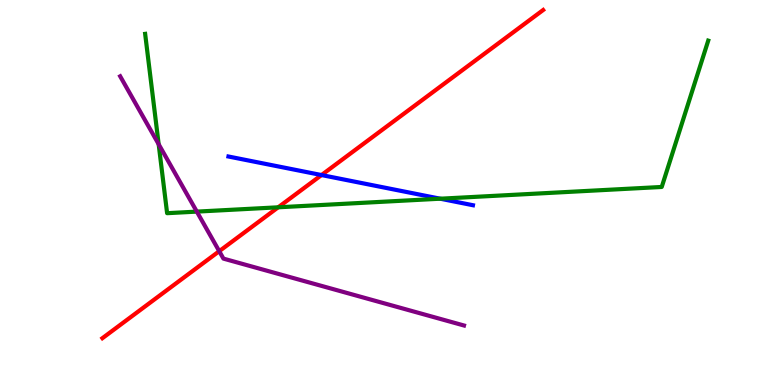[{'lines': ['blue', 'red'], 'intersections': [{'x': 4.15, 'y': 5.45}]}, {'lines': ['green', 'red'], 'intersections': [{'x': 3.59, 'y': 4.62}]}, {'lines': ['purple', 'red'], 'intersections': [{'x': 2.83, 'y': 3.48}]}, {'lines': ['blue', 'green'], 'intersections': [{'x': 5.68, 'y': 4.84}]}, {'lines': ['blue', 'purple'], 'intersections': []}, {'lines': ['green', 'purple'], 'intersections': [{'x': 2.05, 'y': 6.25}, {'x': 2.54, 'y': 4.5}]}]